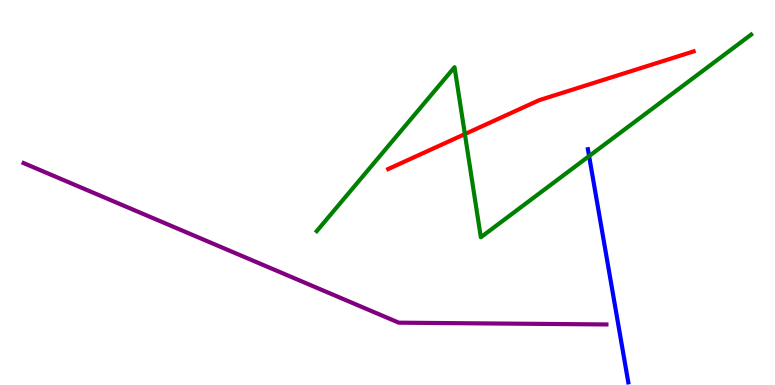[{'lines': ['blue', 'red'], 'intersections': []}, {'lines': ['green', 'red'], 'intersections': [{'x': 6.0, 'y': 6.52}]}, {'lines': ['purple', 'red'], 'intersections': []}, {'lines': ['blue', 'green'], 'intersections': [{'x': 7.6, 'y': 5.95}]}, {'lines': ['blue', 'purple'], 'intersections': []}, {'lines': ['green', 'purple'], 'intersections': []}]